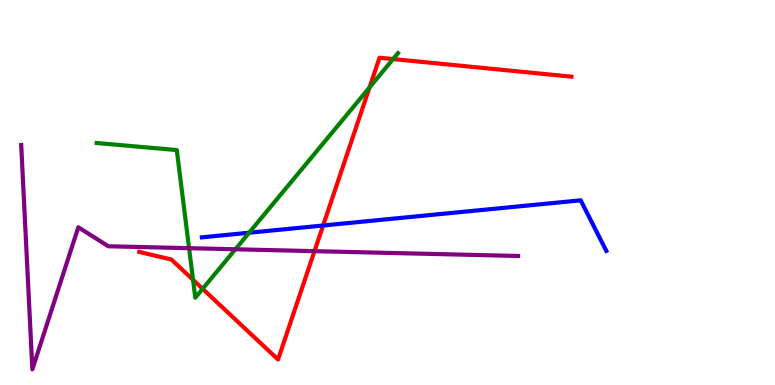[{'lines': ['blue', 'red'], 'intersections': [{'x': 4.17, 'y': 4.14}]}, {'lines': ['green', 'red'], 'intersections': [{'x': 2.49, 'y': 2.73}, {'x': 2.61, 'y': 2.5}, {'x': 4.77, 'y': 7.73}, {'x': 5.07, 'y': 8.47}]}, {'lines': ['purple', 'red'], 'intersections': [{'x': 4.06, 'y': 3.48}]}, {'lines': ['blue', 'green'], 'intersections': [{'x': 3.21, 'y': 3.95}]}, {'lines': ['blue', 'purple'], 'intersections': []}, {'lines': ['green', 'purple'], 'intersections': [{'x': 2.44, 'y': 3.55}, {'x': 3.04, 'y': 3.53}]}]